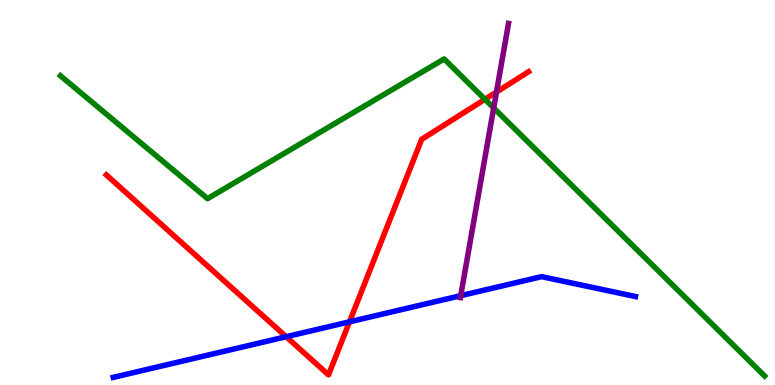[{'lines': ['blue', 'red'], 'intersections': [{'x': 3.69, 'y': 1.25}, {'x': 4.51, 'y': 1.64}]}, {'lines': ['green', 'red'], 'intersections': [{'x': 6.26, 'y': 7.42}]}, {'lines': ['purple', 'red'], 'intersections': [{'x': 6.41, 'y': 7.61}]}, {'lines': ['blue', 'green'], 'intersections': []}, {'lines': ['blue', 'purple'], 'intersections': [{'x': 5.94, 'y': 2.32}]}, {'lines': ['green', 'purple'], 'intersections': [{'x': 6.37, 'y': 7.2}]}]